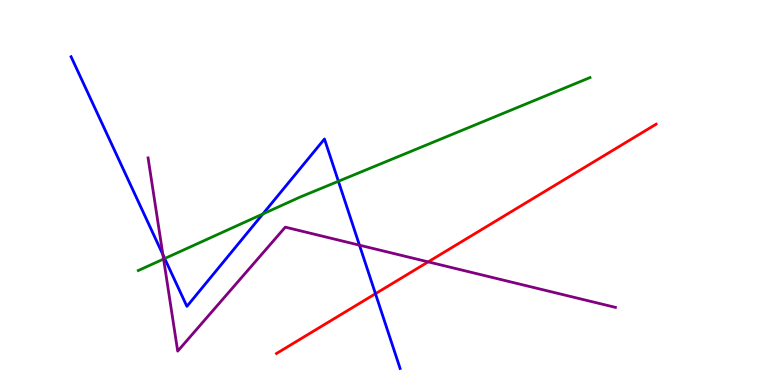[{'lines': ['blue', 'red'], 'intersections': [{'x': 4.84, 'y': 2.37}]}, {'lines': ['green', 'red'], 'intersections': []}, {'lines': ['purple', 'red'], 'intersections': [{'x': 5.52, 'y': 3.2}]}, {'lines': ['blue', 'green'], 'intersections': [{'x': 2.13, 'y': 3.29}, {'x': 3.39, 'y': 4.44}, {'x': 4.37, 'y': 5.29}]}, {'lines': ['blue', 'purple'], 'intersections': [{'x': 2.1, 'y': 3.39}, {'x': 4.64, 'y': 3.63}]}, {'lines': ['green', 'purple'], 'intersections': [{'x': 2.11, 'y': 3.27}]}]